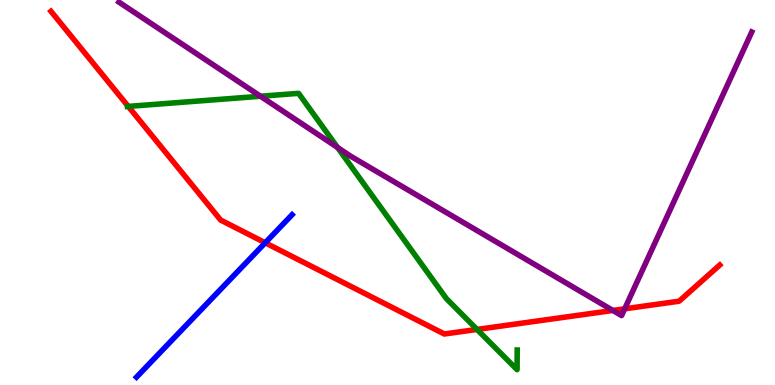[{'lines': ['blue', 'red'], 'intersections': [{'x': 3.42, 'y': 3.69}]}, {'lines': ['green', 'red'], 'intersections': [{'x': 1.65, 'y': 7.24}, {'x': 6.16, 'y': 1.44}]}, {'lines': ['purple', 'red'], 'intersections': [{'x': 7.91, 'y': 1.94}, {'x': 8.06, 'y': 1.98}]}, {'lines': ['blue', 'green'], 'intersections': []}, {'lines': ['blue', 'purple'], 'intersections': []}, {'lines': ['green', 'purple'], 'intersections': [{'x': 3.36, 'y': 7.5}, {'x': 4.36, 'y': 6.17}]}]